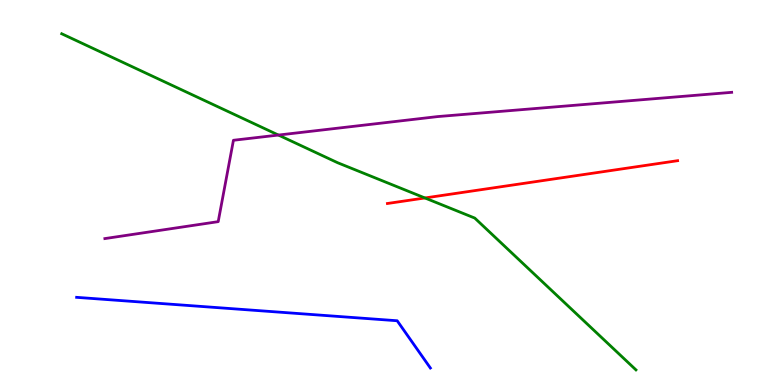[{'lines': ['blue', 'red'], 'intersections': []}, {'lines': ['green', 'red'], 'intersections': [{'x': 5.48, 'y': 4.86}]}, {'lines': ['purple', 'red'], 'intersections': []}, {'lines': ['blue', 'green'], 'intersections': []}, {'lines': ['blue', 'purple'], 'intersections': []}, {'lines': ['green', 'purple'], 'intersections': [{'x': 3.59, 'y': 6.49}]}]